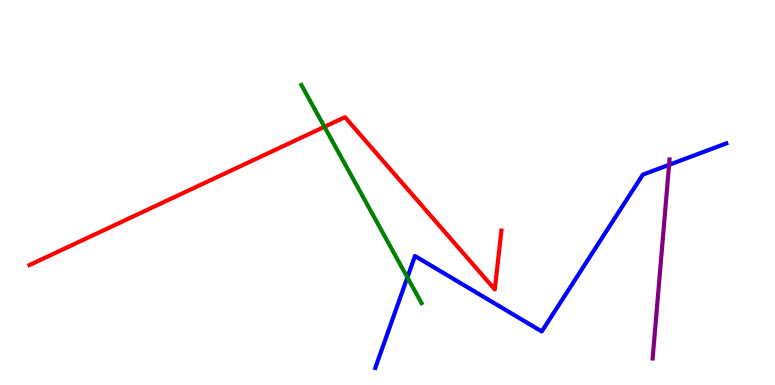[{'lines': ['blue', 'red'], 'intersections': []}, {'lines': ['green', 'red'], 'intersections': [{'x': 4.19, 'y': 6.71}]}, {'lines': ['purple', 'red'], 'intersections': []}, {'lines': ['blue', 'green'], 'intersections': [{'x': 5.26, 'y': 2.8}]}, {'lines': ['blue', 'purple'], 'intersections': [{'x': 8.63, 'y': 5.72}]}, {'lines': ['green', 'purple'], 'intersections': []}]